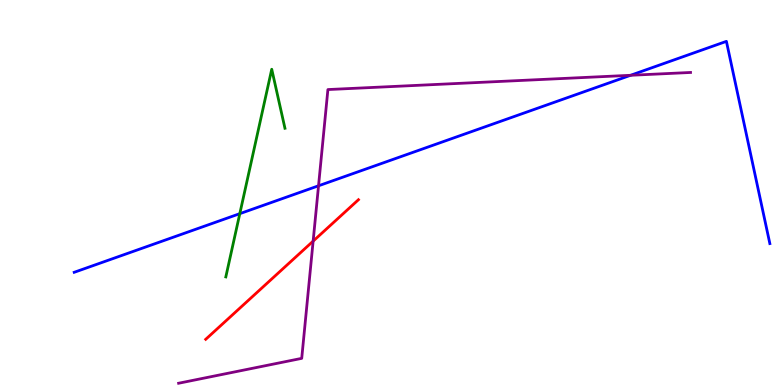[{'lines': ['blue', 'red'], 'intersections': []}, {'lines': ['green', 'red'], 'intersections': []}, {'lines': ['purple', 'red'], 'intersections': [{'x': 4.04, 'y': 3.74}]}, {'lines': ['blue', 'green'], 'intersections': [{'x': 3.09, 'y': 4.45}]}, {'lines': ['blue', 'purple'], 'intersections': [{'x': 4.11, 'y': 5.17}, {'x': 8.14, 'y': 8.04}]}, {'lines': ['green', 'purple'], 'intersections': []}]